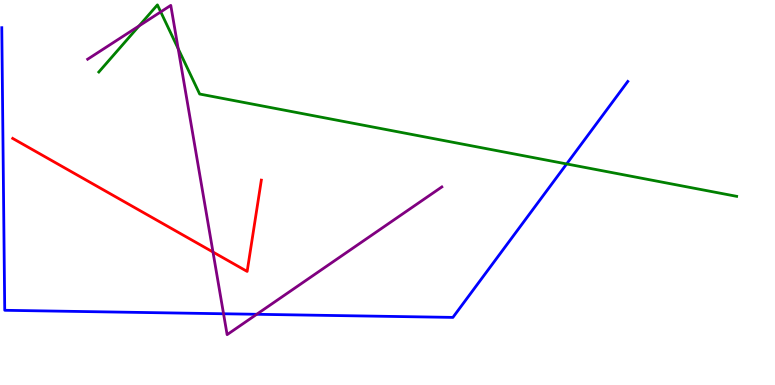[{'lines': ['blue', 'red'], 'intersections': []}, {'lines': ['green', 'red'], 'intersections': []}, {'lines': ['purple', 'red'], 'intersections': [{'x': 2.75, 'y': 3.45}]}, {'lines': ['blue', 'green'], 'intersections': [{'x': 7.31, 'y': 5.74}]}, {'lines': ['blue', 'purple'], 'intersections': [{'x': 2.88, 'y': 1.85}, {'x': 3.31, 'y': 1.84}]}, {'lines': ['green', 'purple'], 'intersections': [{'x': 1.79, 'y': 9.33}, {'x': 2.07, 'y': 9.69}, {'x': 2.3, 'y': 8.73}]}]